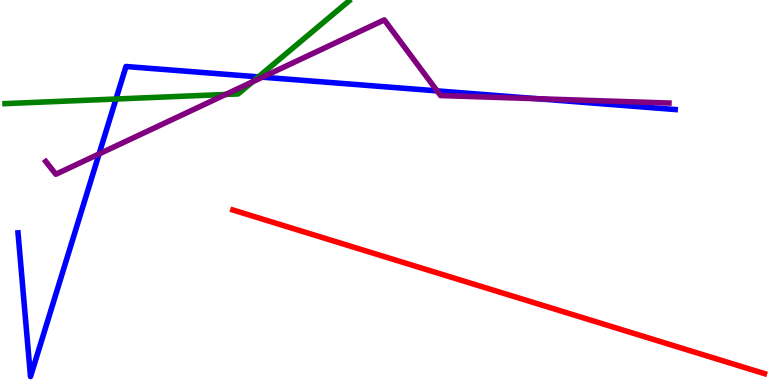[{'lines': ['blue', 'red'], 'intersections': []}, {'lines': ['green', 'red'], 'intersections': []}, {'lines': ['purple', 'red'], 'intersections': []}, {'lines': ['blue', 'green'], 'intersections': [{'x': 1.5, 'y': 7.43}, {'x': 3.33, 'y': 8.0}]}, {'lines': ['blue', 'purple'], 'intersections': [{'x': 1.28, 'y': 6.0}, {'x': 3.39, 'y': 8.0}, {'x': 5.64, 'y': 7.64}, {'x': 6.93, 'y': 7.44}]}, {'lines': ['green', 'purple'], 'intersections': [{'x': 2.91, 'y': 7.55}, {'x': 3.26, 'y': 7.87}]}]